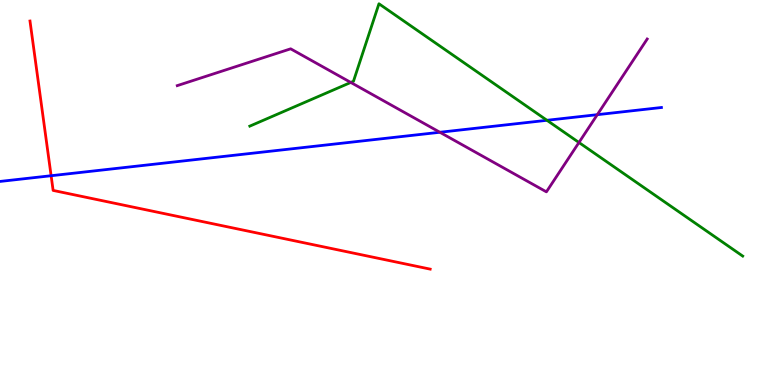[{'lines': ['blue', 'red'], 'intersections': [{'x': 0.66, 'y': 5.44}]}, {'lines': ['green', 'red'], 'intersections': []}, {'lines': ['purple', 'red'], 'intersections': []}, {'lines': ['blue', 'green'], 'intersections': [{'x': 7.06, 'y': 6.88}]}, {'lines': ['blue', 'purple'], 'intersections': [{'x': 5.68, 'y': 6.56}, {'x': 7.71, 'y': 7.02}]}, {'lines': ['green', 'purple'], 'intersections': [{'x': 4.53, 'y': 7.86}, {'x': 7.47, 'y': 6.3}]}]